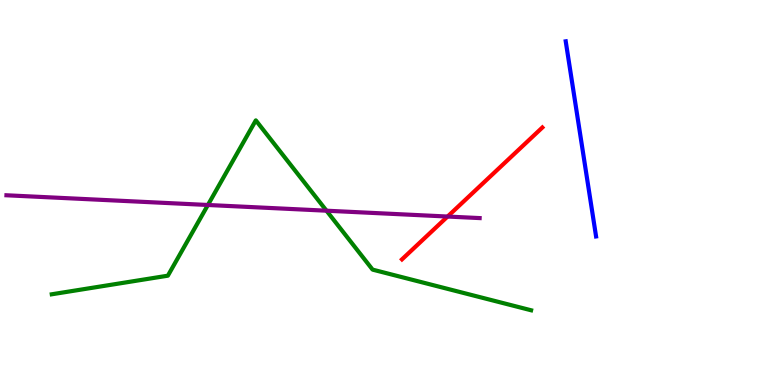[{'lines': ['blue', 'red'], 'intersections': []}, {'lines': ['green', 'red'], 'intersections': []}, {'lines': ['purple', 'red'], 'intersections': [{'x': 5.78, 'y': 4.38}]}, {'lines': ['blue', 'green'], 'intersections': []}, {'lines': ['blue', 'purple'], 'intersections': []}, {'lines': ['green', 'purple'], 'intersections': [{'x': 2.68, 'y': 4.68}, {'x': 4.21, 'y': 4.53}]}]